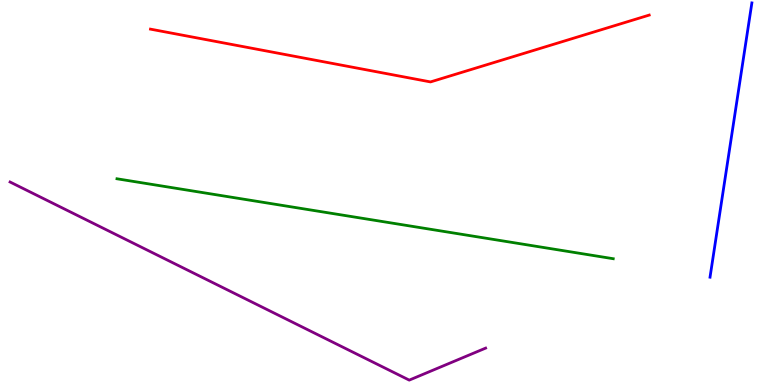[{'lines': ['blue', 'red'], 'intersections': []}, {'lines': ['green', 'red'], 'intersections': []}, {'lines': ['purple', 'red'], 'intersections': []}, {'lines': ['blue', 'green'], 'intersections': []}, {'lines': ['blue', 'purple'], 'intersections': []}, {'lines': ['green', 'purple'], 'intersections': []}]